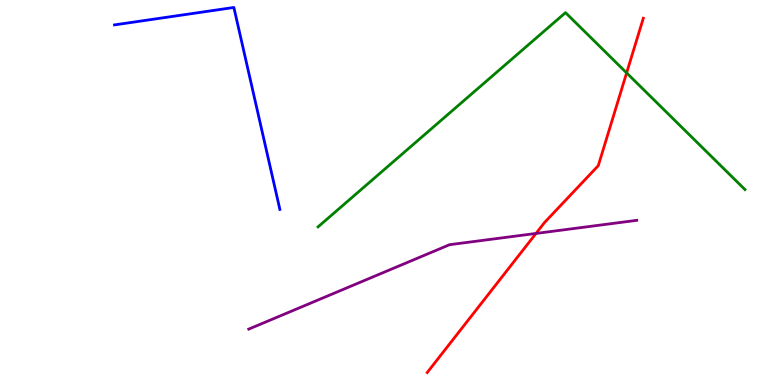[{'lines': ['blue', 'red'], 'intersections': []}, {'lines': ['green', 'red'], 'intersections': [{'x': 8.09, 'y': 8.11}]}, {'lines': ['purple', 'red'], 'intersections': [{'x': 6.92, 'y': 3.94}]}, {'lines': ['blue', 'green'], 'intersections': []}, {'lines': ['blue', 'purple'], 'intersections': []}, {'lines': ['green', 'purple'], 'intersections': []}]